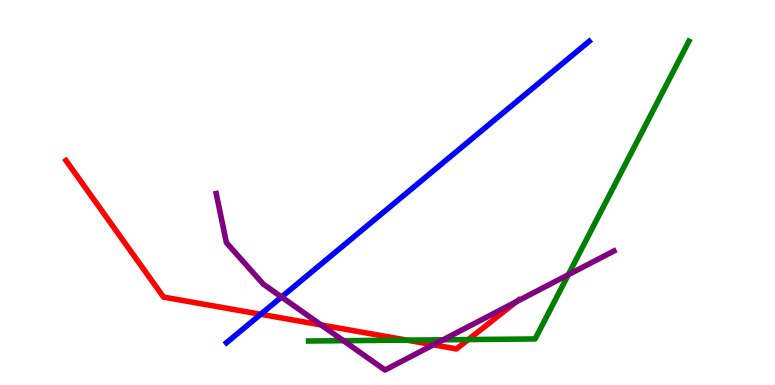[{'lines': ['blue', 'red'], 'intersections': [{'x': 3.36, 'y': 1.84}]}, {'lines': ['green', 'red'], 'intersections': [{'x': 5.25, 'y': 1.17}, {'x': 6.04, 'y': 1.18}]}, {'lines': ['purple', 'red'], 'intersections': [{'x': 4.14, 'y': 1.56}, {'x': 5.59, 'y': 1.04}, {'x': 6.66, 'y': 2.16}]}, {'lines': ['blue', 'green'], 'intersections': []}, {'lines': ['blue', 'purple'], 'intersections': [{'x': 3.63, 'y': 2.29}]}, {'lines': ['green', 'purple'], 'intersections': [{'x': 4.43, 'y': 1.15}, {'x': 5.72, 'y': 1.17}, {'x': 7.33, 'y': 2.86}]}]